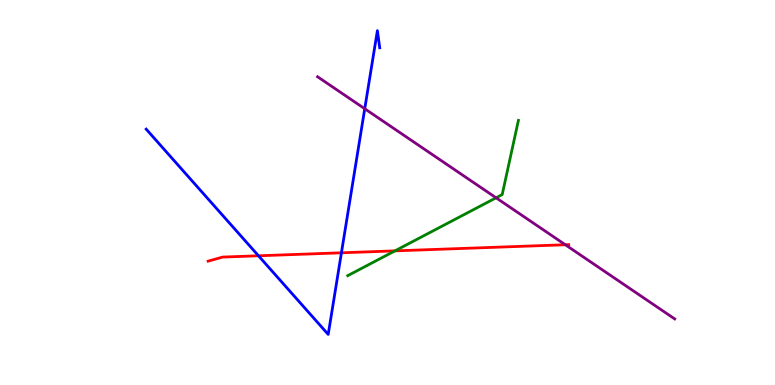[{'lines': ['blue', 'red'], 'intersections': [{'x': 3.34, 'y': 3.36}, {'x': 4.41, 'y': 3.43}]}, {'lines': ['green', 'red'], 'intersections': [{'x': 5.1, 'y': 3.48}]}, {'lines': ['purple', 'red'], 'intersections': [{'x': 7.29, 'y': 3.64}]}, {'lines': ['blue', 'green'], 'intersections': []}, {'lines': ['blue', 'purple'], 'intersections': [{'x': 4.71, 'y': 7.18}]}, {'lines': ['green', 'purple'], 'intersections': [{'x': 6.4, 'y': 4.86}]}]